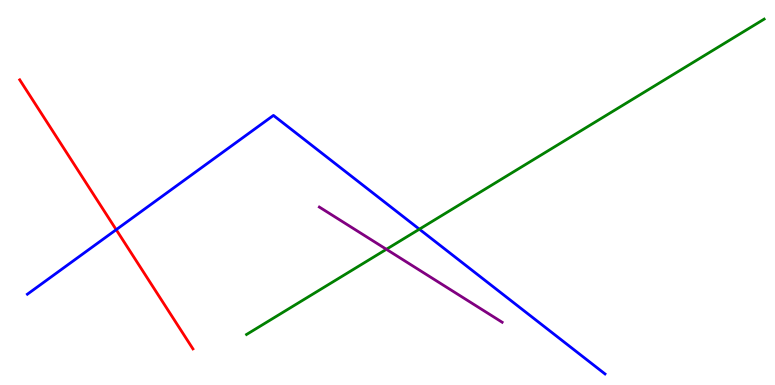[{'lines': ['blue', 'red'], 'intersections': [{'x': 1.5, 'y': 4.03}]}, {'lines': ['green', 'red'], 'intersections': []}, {'lines': ['purple', 'red'], 'intersections': []}, {'lines': ['blue', 'green'], 'intersections': [{'x': 5.41, 'y': 4.05}]}, {'lines': ['blue', 'purple'], 'intersections': []}, {'lines': ['green', 'purple'], 'intersections': [{'x': 4.99, 'y': 3.52}]}]